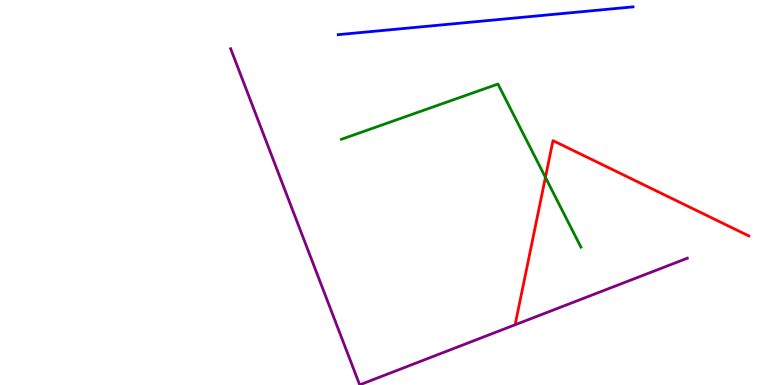[{'lines': ['blue', 'red'], 'intersections': []}, {'lines': ['green', 'red'], 'intersections': [{'x': 7.04, 'y': 5.39}]}, {'lines': ['purple', 'red'], 'intersections': []}, {'lines': ['blue', 'green'], 'intersections': []}, {'lines': ['blue', 'purple'], 'intersections': []}, {'lines': ['green', 'purple'], 'intersections': []}]